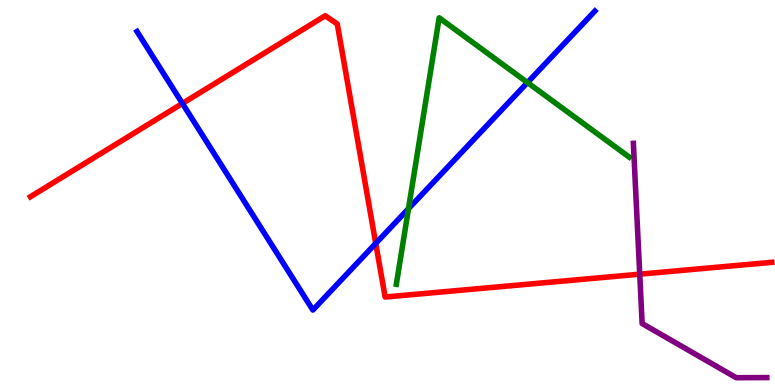[{'lines': ['blue', 'red'], 'intersections': [{'x': 2.35, 'y': 7.31}, {'x': 4.85, 'y': 3.68}]}, {'lines': ['green', 'red'], 'intersections': []}, {'lines': ['purple', 'red'], 'intersections': [{'x': 8.25, 'y': 2.88}]}, {'lines': ['blue', 'green'], 'intersections': [{'x': 5.27, 'y': 4.58}, {'x': 6.81, 'y': 7.86}]}, {'lines': ['blue', 'purple'], 'intersections': []}, {'lines': ['green', 'purple'], 'intersections': []}]